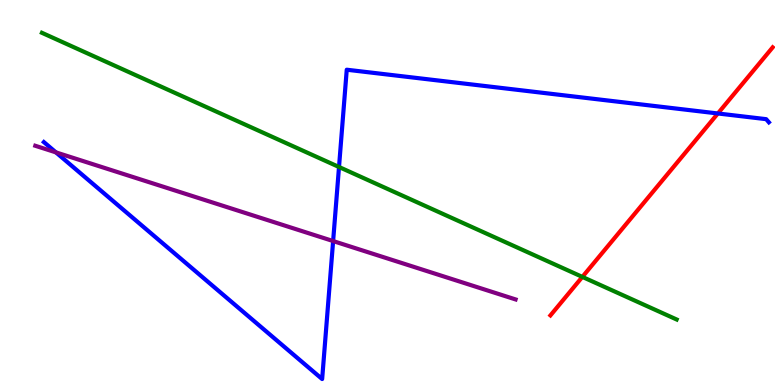[{'lines': ['blue', 'red'], 'intersections': [{'x': 9.26, 'y': 7.05}]}, {'lines': ['green', 'red'], 'intersections': [{'x': 7.51, 'y': 2.81}]}, {'lines': ['purple', 'red'], 'intersections': []}, {'lines': ['blue', 'green'], 'intersections': [{'x': 4.37, 'y': 5.66}]}, {'lines': ['blue', 'purple'], 'intersections': [{'x': 0.722, 'y': 6.04}, {'x': 4.3, 'y': 3.74}]}, {'lines': ['green', 'purple'], 'intersections': []}]